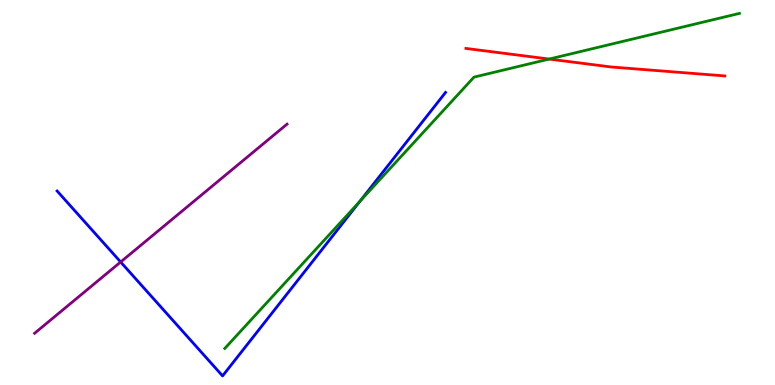[{'lines': ['blue', 'red'], 'intersections': []}, {'lines': ['green', 'red'], 'intersections': [{'x': 7.09, 'y': 8.47}]}, {'lines': ['purple', 'red'], 'intersections': []}, {'lines': ['blue', 'green'], 'intersections': [{'x': 4.64, 'y': 4.77}]}, {'lines': ['blue', 'purple'], 'intersections': [{'x': 1.56, 'y': 3.2}]}, {'lines': ['green', 'purple'], 'intersections': []}]